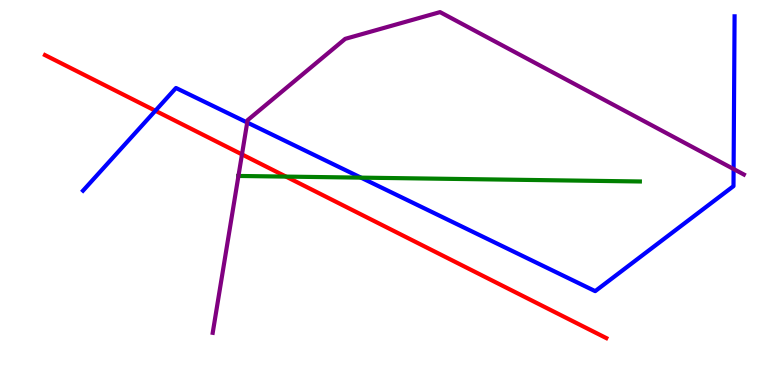[{'lines': ['blue', 'red'], 'intersections': [{'x': 2.0, 'y': 7.12}]}, {'lines': ['green', 'red'], 'intersections': [{'x': 3.69, 'y': 5.41}]}, {'lines': ['purple', 'red'], 'intersections': [{'x': 3.12, 'y': 5.99}]}, {'lines': ['blue', 'green'], 'intersections': [{'x': 4.66, 'y': 5.39}]}, {'lines': ['blue', 'purple'], 'intersections': [{'x': 3.19, 'y': 6.82}, {'x': 9.47, 'y': 5.61}]}, {'lines': ['green', 'purple'], 'intersections': [{'x': 3.08, 'y': 5.43}]}]